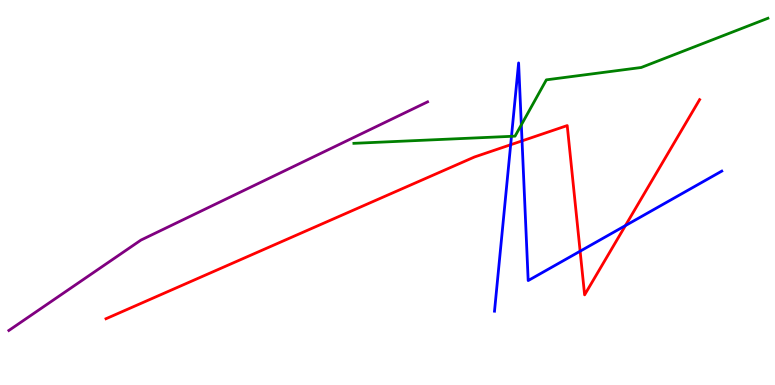[{'lines': ['blue', 'red'], 'intersections': [{'x': 6.59, 'y': 6.24}, {'x': 6.74, 'y': 6.34}, {'x': 7.49, 'y': 3.48}, {'x': 8.07, 'y': 4.14}]}, {'lines': ['green', 'red'], 'intersections': []}, {'lines': ['purple', 'red'], 'intersections': []}, {'lines': ['blue', 'green'], 'intersections': [{'x': 6.6, 'y': 6.46}, {'x': 6.73, 'y': 6.76}]}, {'lines': ['blue', 'purple'], 'intersections': []}, {'lines': ['green', 'purple'], 'intersections': []}]